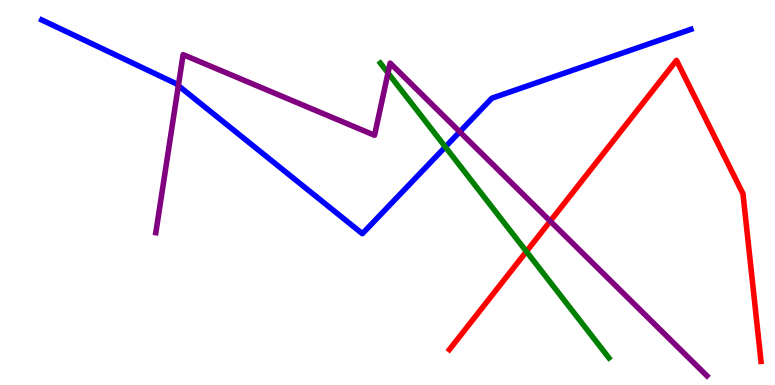[{'lines': ['blue', 'red'], 'intersections': []}, {'lines': ['green', 'red'], 'intersections': [{'x': 6.79, 'y': 3.47}]}, {'lines': ['purple', 'red'], 'intersections': [{'x': 7.1, 'y': 4.26}]}, {'lines': ['blue', 'green'], 'intersections': [{'x': 5.75, 'y': 6.18}]}, {'lines': ['blue', 'purple'], 'intersections': [{'x': 2.3, 'y': 7.78}, {'x': 5.93, 'y': 6.58}]}, {'lines': ['green', 'purple'], 'intersections': [{'x': 5.01, 'y': 8.1}]}]